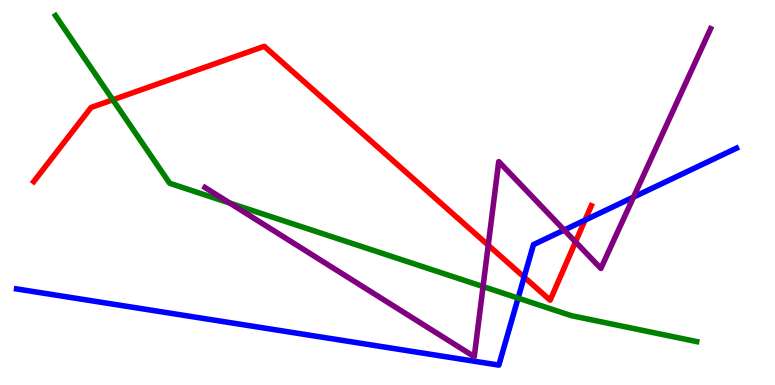[{'lines': ['blue', 'red'], 'intersections': [{'x': 6.76, 'y': 2.8}, {'x': 7.55, 'y': 4.28}]}, {'lines': ['green', 'red'], 'intersections': [{'x': 1.46, 'y': 7.41}]}, {'lines': ['purple', 'red'], 'intersections': [{'x': 6.3, 'y': 3.63}, {'x': 7.43, 'y': 3.72}]}, {'lines': ['blue', 'green'], 'intersections': [{'x': 6.69, 'y': 2.26}]}, {'lines': ['blue', 'purple'], 'intersections': [{'x': 7.28, 'y': 4.03}, {'x': 8.17, 'y': 4.88}]}, {'lines': ['green', 'purple'], 'intersections': [{'x': 2.96, 'y': 4.73}, {'x': 6.23, 'y': 2.56}]}]